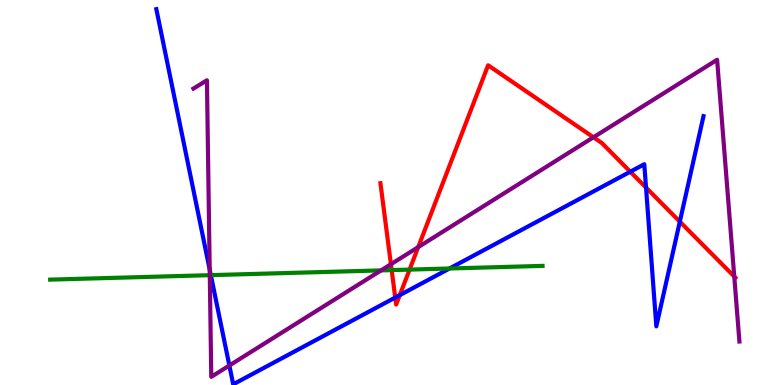[{'lines': ['blue', 'red'], 'intersections': [{'x': 5.1, 'y': 2.27}, {'x': 5.16, 'y': 2.33}, {'x': 8.13, 'y': 5.54}, {'x': 8.34, 'y': 5.13}, {'x': 8.77, 'y': 4.24}]}, {'lines': ['green', 'red'], 'intersections': [{'x': 5.05, 'y': 2.98}, {'x': 5.28, 'y': 3.0}]}, {'lines': ['purple', 'red'], 'intersections': [{'x': 5.04, 'y': 3.14}, {'x': 5.4, 'y': 3.58}, {'x': 7.66, 'y': 6.43}, {'x': 9.47, 'y': 2.82}]}, {'lines': ['blue', 'green'], 'intersections': [{'x': 2.72, 'y': 2.85}, {'x': 5.8, 'y': 3.03}]}, {'lines': ['blue', 'purple'], 'intersections': [{'x': 2.71, 'y': 3.0}, {'x': 2.96, 'y': 0.507}]}, {'lines': ['green', 'purple'], 'intersections': [{'x': 2.71, 'y': 2.85}, {'x': 4.92, 'y': 2.98}]}]